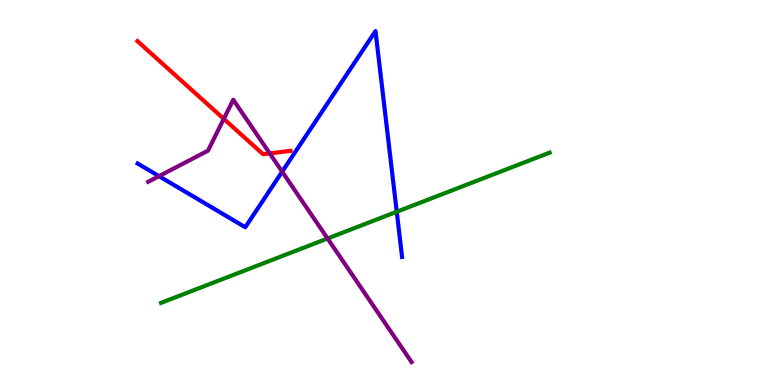[{'lines': ['blue', 'red'], 'intersections': []}, {'lines': ['green', 'red'], 'intersections': []}, {'lines': ['purple', 'red'], 'intersections': [{'x': 2.89, 'y': 6.91}, {'x': 3.48, 'y': 6.02}]}, {'lines': ['blue', 'green'], 'intersections': [{'x': 5.12, 'y': 4.5}]}, {'lines': ['blue', 'purple'], 'intersections': [{'x': 2.05, 'y': 5.42}, {'x': 3.64, 'y': 5.54}]}, {'lines': ['green', 'purple'], 'intersections': [{'x': 4.23, 'y': 3.81}]}]